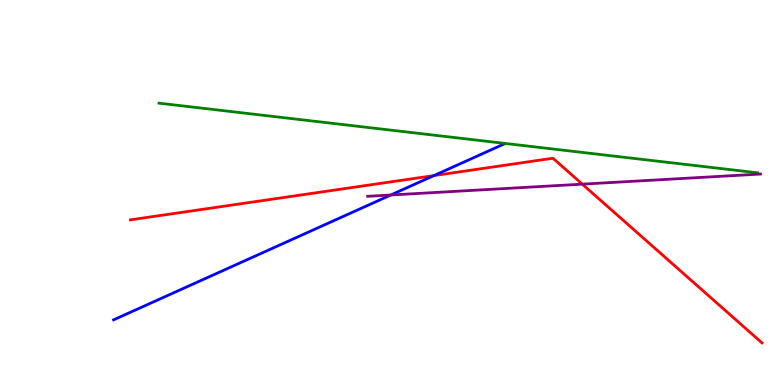[{'lines': ['blue', 'red'], 'intersections': [{'x': 5.6, 'y': 5.44}]}, {'lines': ['green', 'red'], 'intersections': []}, {'lines': ['purple', 'red'], 'intersections': [{'x': 7.51, 'y': 5.22}]}, {'lines': ['blue', 'green'], 'intersections': []}, {'lines': ['blue', 'purple'], 'intersections': [{'x': 5.04, 'y': 4.94}]}, {'lines': ['green', 'purple'], 'intersections': []}]